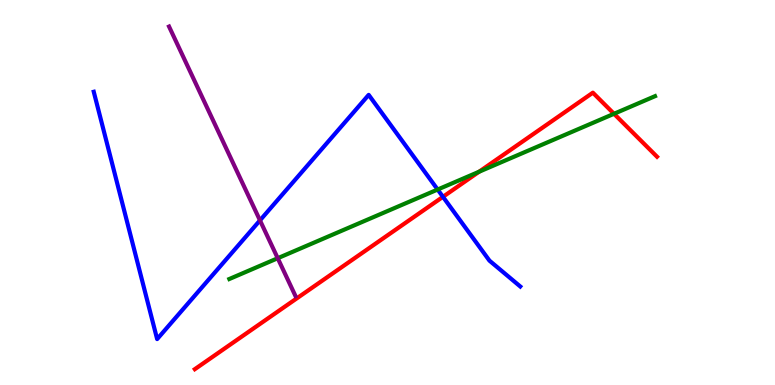[{'lines': ['blue', 'red'], 'intersections': [{'x': 5.72, 'y': 4.89}]}, {'lines': ['green', 'red'], 'intersections': [{'x': 6.18, 'y': 5.54}, {'x': 7.92, 'y': 7.04}]}, {'lines': ['purple', 'red'], 'intersections': []}, {'lines': ['blue', 'green'], 'intersections': [{'x': 5.65, 'y': 5.08}]}, {'lines': ['blue', 'purple'], 'intersections': [{'x': 3.35, 'y': 4.28}]}, {'lines': ['green', 'purple'], 'intersections': [{'x': 3.58, 'y': 3.29}]}]